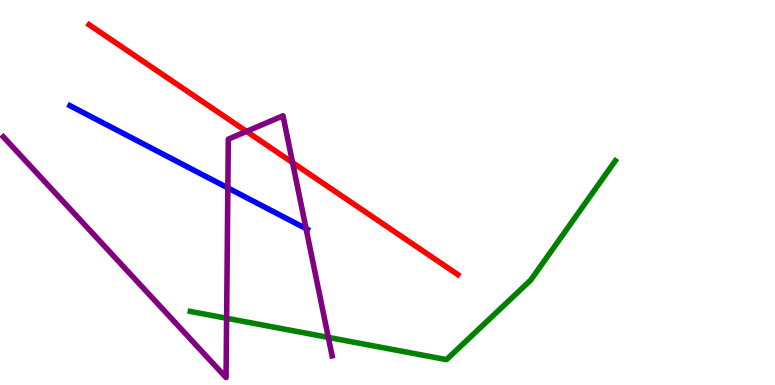[{'lines': ['blue', 'red'], 'intersections': []}, {'lines': ['green', 'red'], 'intersections': []}, {'lines': ['purple', 'red'], 'intersections': [{'x': 3.18, 'y': 6.59}, {'x': 3.78, 'y': 5.78}]}, {'lines': ['blue', 'green'], 'intersections': []}, {'lines': ['blue', 'purple'], 'intersections': [{'x': 2.94, 'y': 5.12}, {'x': 3.95, 'y': 4.06}]}, {'lines': ['green', 'purple'], 'intersections': [{'x': 2.92, 'y': 1.73}, {'x': 4.24, 'y': 1.24}]}]